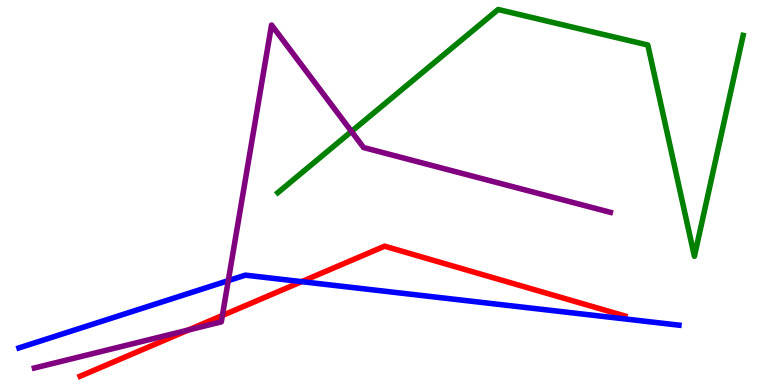[{'lines': ['blue', 'red'], 'intersections': [{'x': 3.89, 'y': 2.68}]}, {'lines': ['green', 'red'], 'intersections': []}, {'lines': ['purple', 'red'], 'intersections': [{'x': 2.43, 'y': 1.43}, {'x': 2.87, 'y': 1.81}]}, {'lines': ['blue', 'green'], 'intersections': []}, {'lines': ['blue', 'purple'], 'intersections': [{'x': 2.95, 'y': 2.71}]}, {'lines': ['green', 'purple'], 'intersections': [{'x': 4.54, 'y': 6.59}]}]